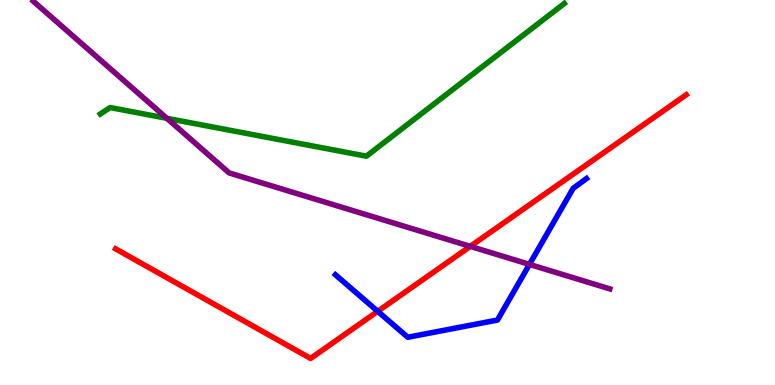[{'lines': ['blue', 'red'], 'intersections': [{'x': 4.87, 'y': 1.91}]}, {'lines': ['green', 'red'], 'intersections': []}, {'lines': ['purple', 'red'], 'intersections': [{'x': 6.07, 'y': 3.6}]}, {'lines': ['blue', 'green'], 'intersections': []}, {'lines': ['blue', 'purple'], 'intersections': [{'x': 6.83, 'y': 3.13}]}, {'lines': ['green', 'purple'], 'intersections': [{'x': 2.15, 'y': 6.93}]}]